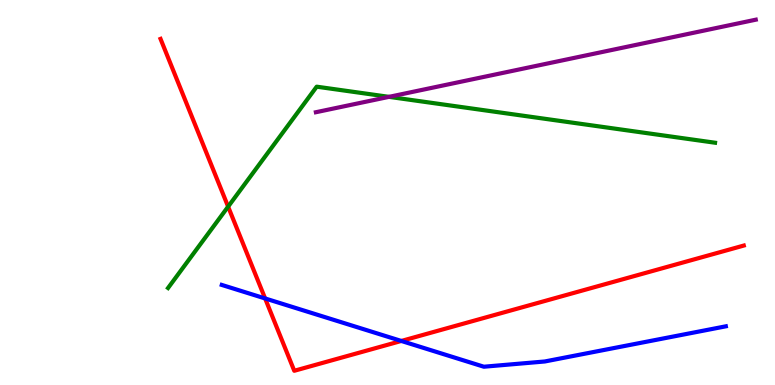[{'lines': ['blue', 'red'], 'intersections': [{'x': 3.42, 'y': 2.25}, {'x': 5.18, 'y': 1.14}]}, {'lines': ['green', 'red'], 'intersections': [{'x': 2.94, 'y': 4.63}]}, {'lines': ['purple', 'red'], 'intersections': []}, {'lines': ['blue', 'green'], 'intersections': []}, {'lines': ['blue', 'purple'], 'intersections': []}, {'lines': ['green', 'purple'], 'intersections': [{'x': 5.02, 'y': 7.48}]}]